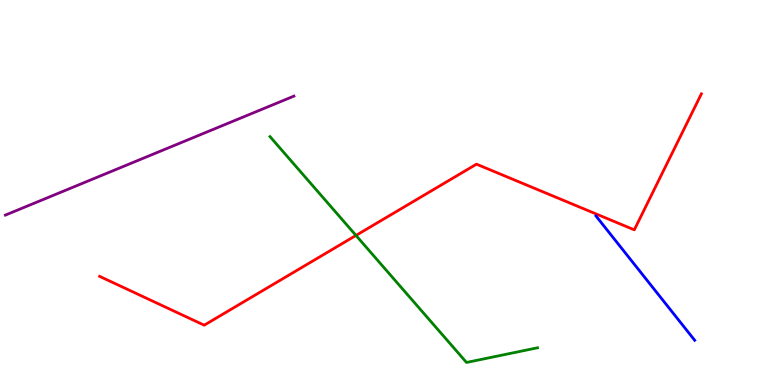[{'lines': ['blue', 'red'], 'intersections': []}, {'lines': ['green', 'red'], 'intersections': [{'x': 4.59, 'y': 3.88}]}, {'lines': ['purple', 'red'], 'intersections': []}, {'lines': ['blue', 'green'], 'intersections': []}, {'lines': ['blue', 'purple'], 'intersections': []}, {'lines': ['green', 'purple'], 'intersections': []}]